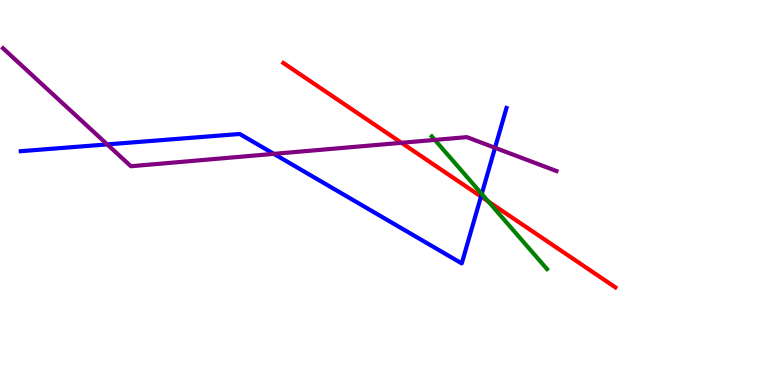[{'lines': ['blue', 'red'], 'intersections': [{'x': 6.21, 'y': 4.9}]}, {'lines': ['green', 'red'], 'intersections': [{'x': 6.3, 'y': 4.77}]}, {'lines': ['purple', 'red'], 'intersections': [{'x': 5.18, 'y': 6.29}]}, {'lines': ['blue', 'green'], 'intersections': [{'x': 6.22, 'y': 4.96}]}, {'lines': ['blue', 'purple'], 'intersections': [{'x': 1.38, 'y': 6.25}, {'x': 3.53, 'y': 6.0}, {'x': 6.39, 'y': 6.16}]}, {'lines': ['green', 'purple'], 'intersections': [{'x': 5.61, 'y': 6.37}]}]